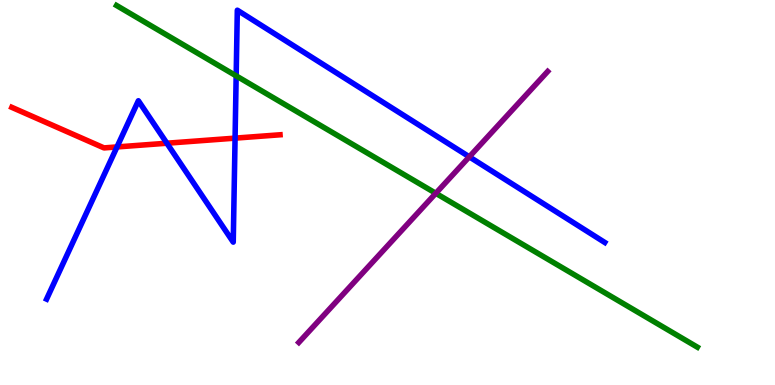[{'lines': ['blue', 'red'], 'intersections': [{'x': 1.51, 'y': 6.18}, {'x': 2.15, 'y': 6.28}, {'x': 3.03, 'y': 6.41}]}, {'lines': ['green', 'red'], 'intersections': []}, {'lines': ['purple', 'red'], 'intersections': []}, {'lines': ['blue', 'green'], 'intersections': [{'x': 3.05, 'y': 8.03}]}, {'lines': ['blue', 'purple'], 'intersections': [{'x': 6.06, 'y': 5.93}]}, {'lines': ['green', 'purple'], 'intersections': [{'x': 5.62, 'y': 4.98}]}]